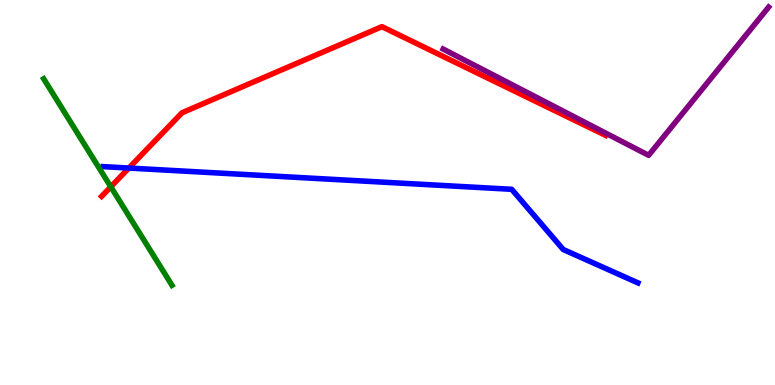[{'lines': ['blue', 'red'], 'intersections': [{'x': 1.66, 'y': 5.63}]}, {'lines': ['green', 'red'], 'intersections': [{'x': 1.43, 'y': 5.15}]}, {'lines': ['purple', 'red'], 'intersections': []}, {'lines': ['blue', 'green'], 'intersections': []}, {'lines': ['blue', 'purple'], 'intersections': []}, {'lines': ['green', 'purple'], 'intersections': []}]